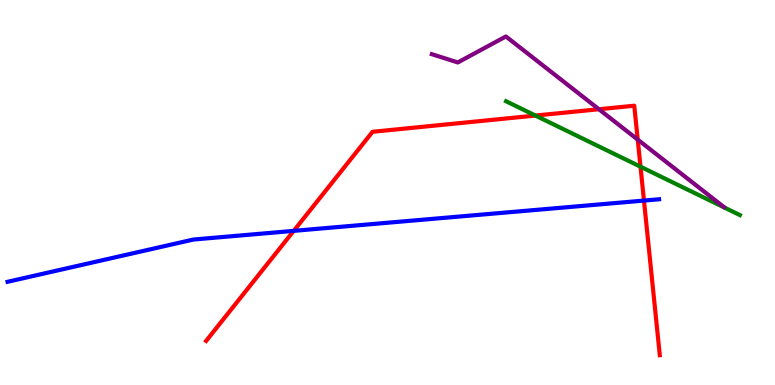[{'lines': ['blue', 'red'], 'intersections': [{'x': 3.79, 'y': 4.0}, {'x': 8.31, 'y': 4.79}]}, {'lines': ['green', 'red'], 'intersections': [{'x': 6.91, 'y': 7.0}, {'x': 8.26, 'y': 5.67}]}, {'lines': ['purple', 'red'], 'intersections': [{'x': 7.73, 'y': 7.16}, {'x': 8.23, 'y': 6.37}]}, {'lines': ['blue', 'green'], 'intersections': []}, {'lines': ['blue', 'purple'], 'intersections': []}, {'lines': ['green', 'purple'], 'intersections': []}]